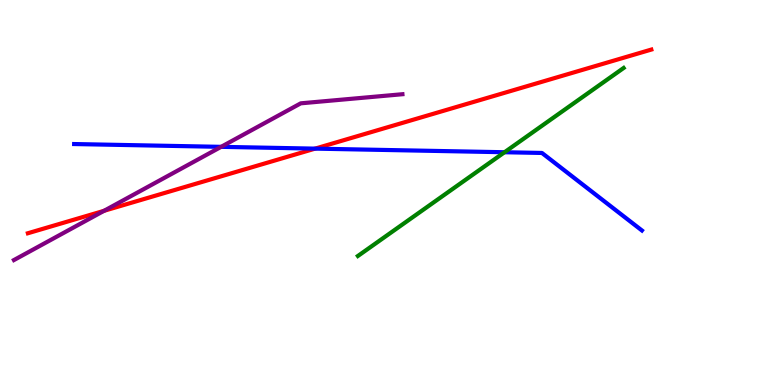[{'lines': ['blue', 'red'], 'intersections': [{'x': 4.07, 'y': 6.14}]}, {'lines': ['green', 'red'], 'intersections': []}, {'lines': ['purple', 'red'], 'intersections': [{'x': 1.34, 'y': 4.52}]}, {'lines': ['blue', 'green'], 'intersections': [{'x': 6.51, 'y': 6.05}]}, {'lines': ['blue', 'purple'], 'intersections': [{'x': 2.85, 'y': 6.19}]}, {'lines': ['green', 'purple'], 'intersections': []}]